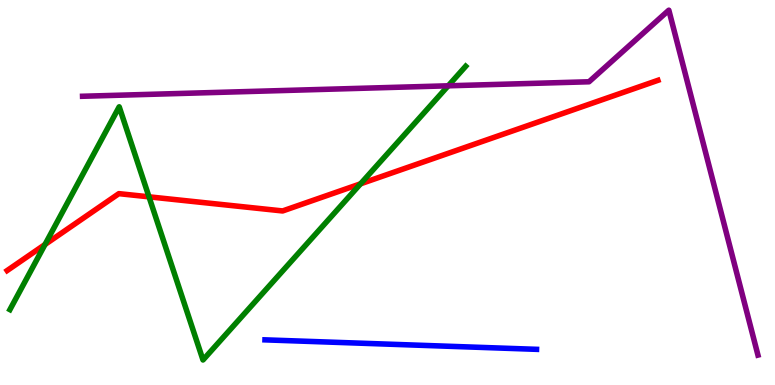[{'lines': ['blue', 'red'], 'intersections': []}, {'lines': ['green', 'red'], 'intersections': [{'x': 0.581, 'y': 3.65}, {'x': 1.92, 'y': 4.89}, {'x': 4.65, 'y': 5.23}]}, {'lines': ['purple', 'red'], 'intersections': []}, {'lines': ['blue', 'green'], 'intersections': []}, {'lines': ['blue', 'purple'], 'intersections': []}, {'lines': ['green', 'purple'], 'intersections': [{'x': 5.78, 'y': 7.77}]}]